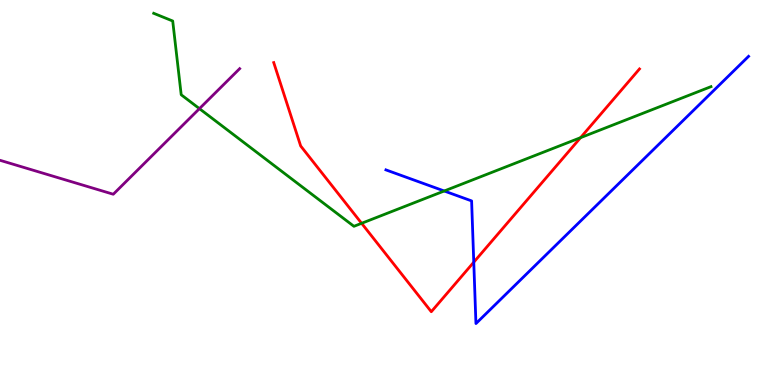[{'lines': ['blue', 'red'], 'intersections': [{'x': 6.11, 'y': 3.19}]}, {'lines': ['green', 'red'], 'intersections': [{'x': 4.67, 'y': 4.2}, {'x': 7.49, 'y': 6.42}]}, {'lines': ['purple', 'red'], 'intersections': []}, {'lines': ['blue', 'green'], 'intersections': [{'x': 5.73, 'y': 5.04}]}, {'lines': ['blue', 'purple'], 'intersections': []}, {'lines': ['green', 'purple'], 'intersections': [{'x': 2.57, 'y': 7.18}]}]